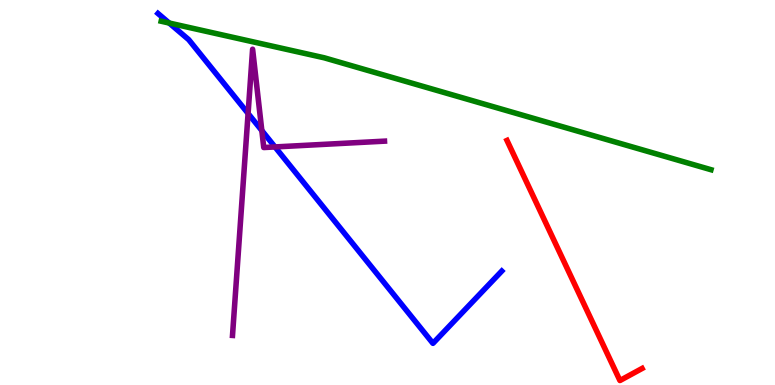[{'lines': ['blue', 'red'], 'intersections': []}, {'lines': ['green', 'red'], 'intersections': []}, {'lines': ['purple', 'red'], 'intersections': []}, {'lines': ['blue', 'green'], 'intersections': [{'x': 2.18, 'y': 9.4}]}, {'lines': ['blue', 'purple'], 'intersections': [{'x': 3.2, 'y': 7.05}, {'x': 3.38, 'y': 6.61}, {'x': 3.55, 'y': 6.18}]}, {'lines': ['green', 'purple'], 'intersections': []}]